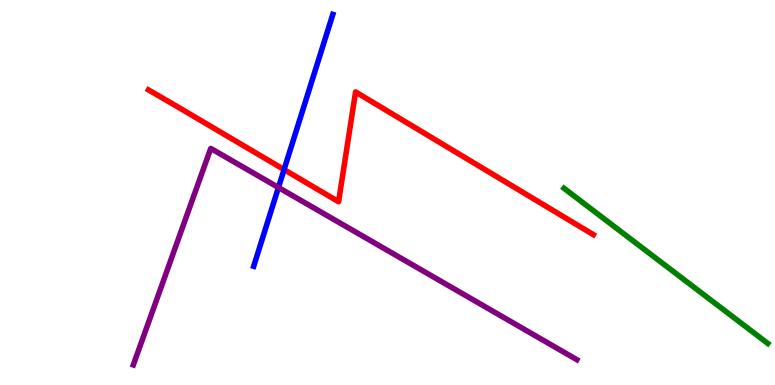[{'lines': ['blue', 'red'], 'intersections': [{'x': 3.67, 'y': 5.6}]}, {'lines': ['green', 'red'], 'intersections': []}, {'lines': ['purple', 'red'], 'intersections': []}, {'lines': ['blue', 'green'], 'intersections': []}, {'lines': ['blue', 'purple'], 'intersections': [{'x': 3.59, 'y': 5.13}]}, {'lines': ['green', 'purple'], 'intersections': []}]